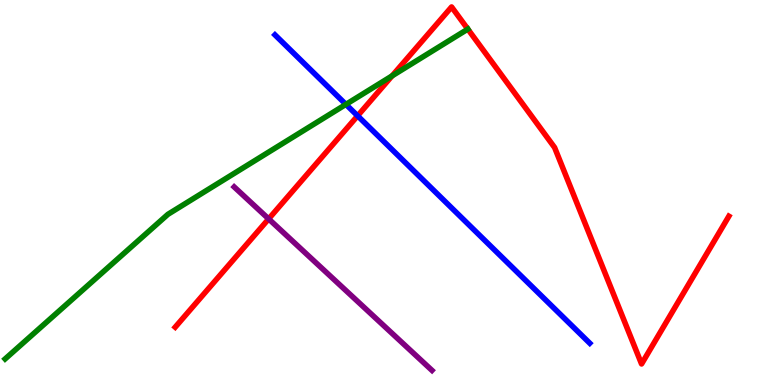[{'lines': ['blue', 'red'], 'intersections': [{'x': 4.61, 'y': 6.99}]}, {'lines': ['green', 'red'], 'intersections': [{'x': 5.06, 'y': 8.03}, {'x': 6.04, 'y': 9.24}]}, {'lines': ['purple', 'red'], 'intersections': [{'x': 3.47, 'y': 4.31}]}, {'lines': ['blue', 'green'], 'intersections': [{'x': 4.46, 'y': 7.29}]}, {'lines': ['blue', 'purple'], 'intersections': []}, {'lines': ['green', 'purple'], 'intersections': []}]